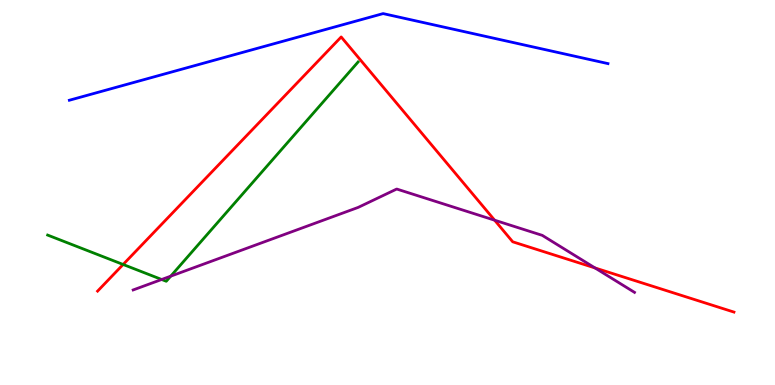[{'lines': ['blue', 'red'], 'intersections': []}, {'lines': ['green', 'red'], 'intersections': [{'x': 1.59, 'y': 3.13}]}, {'lines': ['purple', 'red'], 'intersections': [{'x': 6.38, 'y': 4.28}, {'x': 7.68, 'y': 3.04}]}, {'lines': ['blue', 'green'], 'intersections': []}, {'lines': ['blue', 'purple'], 'intersections': []}, {'lines': ['green', 'purple'], 'intersections': [{'x': 2.09, 'y': 2.74}, {'x': 2.2, 'y': 2.83}]}]